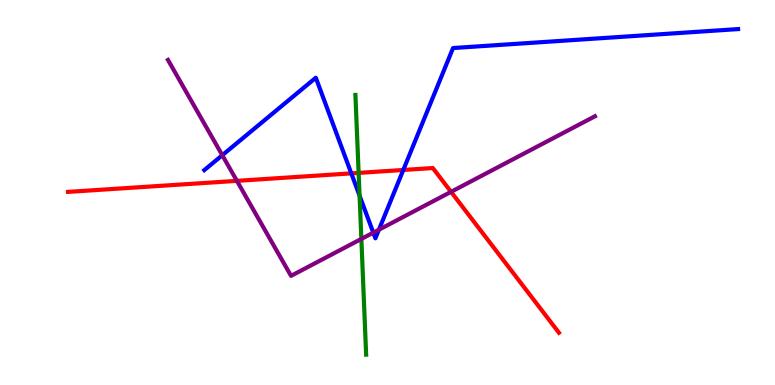[{'lines': ['blue', 'red'], 'intersections': [{'x': 4.53, 'y': 5.5}, {'x': 5.2, 'y': 5.59}]}, {'lines': ['green', 'red'], 'intersections': [{'x': 4.63, 'y': 5.51}]}, {'lines': ['purple', 'red'], 'intersections': [{'x': 3.06, 'y': 5.3}, {'x': 5.82, 'y': 5.02}]}, {'lines': ['blue', 'green'], 'intersections': [{'x': 4.64, 'y': 4.92}]}, {'lines': ['blue', 'purple'], 'intersections': [{'x': 2.87, 'y': 5.97}, {'x': 4.82, 'y': 3.96}, {'x': 4.89, 'y': 4.03}]}, {'lines': ['green', 'purple'], 'intersections': [{'x': 4.66, 'y': 3.79}]}]